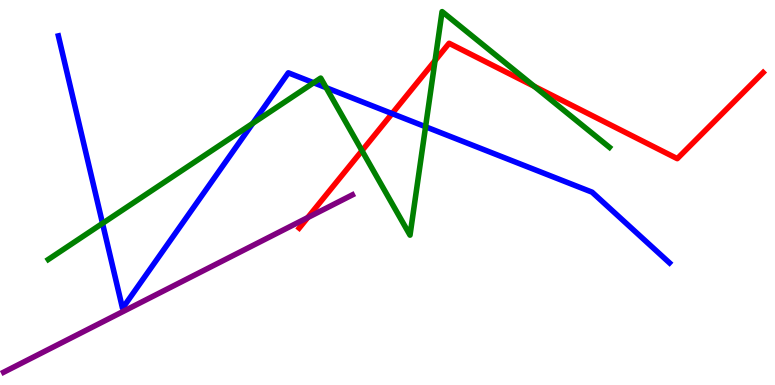[{'lines': ['blue', 'red'], 'intersections': [{'x': 5.06, 'y': 7.05}]}, {'lines': ['green', 'red'], 'intersections': [{'x': 4.67, 'y': 6.09}, {'x': 5.61, 'y': 8.43}, {'x': 6.89, 'y': 7.76}]}, {'lines': ['purple', 'red'], 'intersections': [{'x': 3.97, 'y': 4.35}]}, {'lines': ['blue', 'green'], 'intersections': [{'x': 1.32, 'y': 4.2}, {'x': 3.26, 'y': 6.8}, {'x': 4.05, 'y': 7.85}, {'x': 4.21, 'y': 7.72}, {'x': 5.49, 'y': 6.71}]}, {'lines': ['blue', 'purple'], 'intersections': []}, {'lines': ['green', 'purple'], 'intersections': []}]